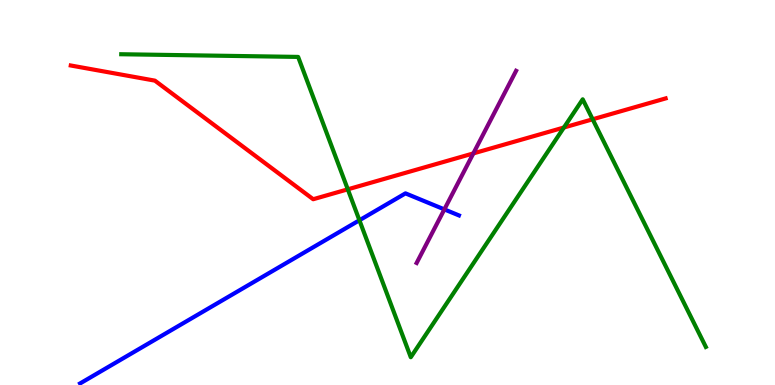[{'lines': ['blue', 'red'], 'intersections': []}, {'lines': ['green', 'red'], 'intersections': [{'x': 4.49, 'y': 5.08}, {'x': 7.28, 'y': 6.69}, {'x': 7.65, 'y': 6.9}]}, {'lines': ['purple', 'red'], 'intersections': [{'x': 6.11, 'y': 6.02}]}, {'lines': ['blue', 'green'], 'intersections': [{'x': 4.64, 'y': 4.28}]}, {'lines': ['blue', 'purple'], 'intersections': [{'x': 5.73, 'y': 4.56}]}, {'lines': ['green', 'purple'], 'intersections': []}]